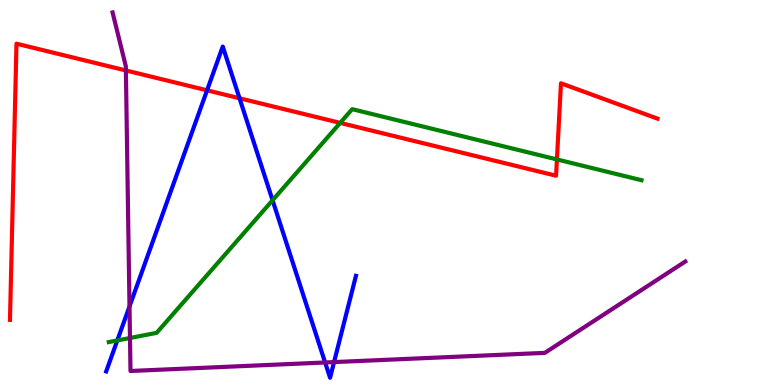[{'lines': ['blue', 'red'], 'intersections': [{'x': 2.67, 'y': 7.65}, {'x': 3.09, 'y': 7.45}]}, {'lines': ['green', 'red'], 'intersections': [{'x': 4.39, 'y': 6.81}, {'x': 7.19, 'y': 5.86}]}, {'lines': ['purple', 'red'], 'intersections': [{'x': 1.62, 'y': 8.17}]}, {'lines': ['blue', 'green'], 'intersections': [{'x': 1.51, 'y': 1.16}, {'x': 3.52, 'y': 4.8}]}, {'lines': ['blue', 'purple'], 'intersections': [{'x': 1.67, 'y': 2.04}, {'x': 4.2, 'y': 0.585}, {'x': 4.31, 'y': 0.595}]}, {'lines': ['green', 'purple'], 'intersections': [{'x': 1.68, 'y': 1.22}]}]